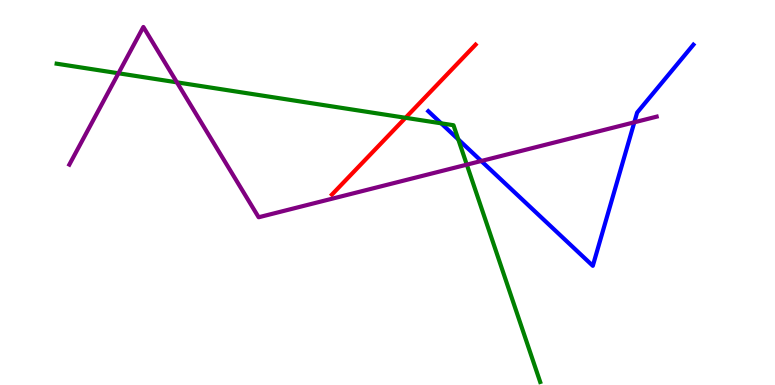[{'lines': ['blue', 'red'], 'intersections': []}, {'lines': ['green', 'red'], 'intersections': [{'x': 5.23, 'y': 6.94}]}, {'lines': ['purple', 'red'], 'intersections': []}, {'lines': ['blue', 'green'], 'intersections': [{'x': 5.69, 'y': 6.8}, {'x': 5.91, 'y': 6.38}]}, {'lines': ['blue', 'purple'], 'intersections': [{'x': 6.21, 'y': 5.82}, {'x': 8.18, 'y': 6.82}]}, {'lines': ['green', 'purple'], 'intersections': [{'x': 1.53, 'y': 8.1}, {'x': 2.28, 'y': 7.86}, {'x': 6.02, 'y': 5.72}]}]